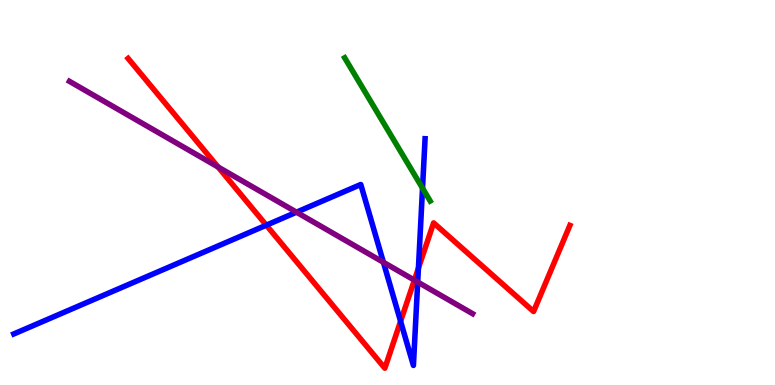[{'lines': ['blue', 'red'], 'intersections': [{'x': 3.44, 'y': 4.15}, {'x': 5.17, 'y': 1.65}, {'x': 5.4, 'y': 3.04}]}, {'lines': ['green', 'red'], 'intersections': []}, {'lines': ['purple', 'red'], 'intersections': [{'x': 2.81, 'y': 5.66}, {'x': 5.35, 'y': 2.72}]}, {'lines': ['blue', 'green'], 'intersections': [{'x': 5.45, 'y': 5.11}]}, {'lines': ['blue', 'purple'], 'intersections': [{'x': 3.83, 'y': 4.49}, {'x': 4.95, 'y': 3.19}, {'x': 5.39, 'y': 2.67}]}, {'lines': ['green', 'purple'], 'intersections': []}]